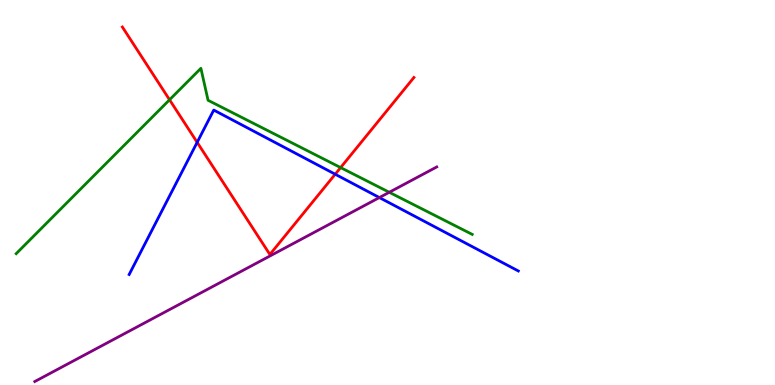[{'lines': ['blue', 'red'], 'intersections': [{'x': 2.54, 'y': 6.3}, {'x': 4.33, 'y': 5.47}]}, {'lines': ['green', 'red'], 'intersections': [{'x': 2.19, 'y': 7.41}, {'x': 4.4, 'y': 5.65}]}, {'lines': ['purple', 'red'], 'intersections': []}, {'lines': ['blue', 'green'], 'intersections': []}, {'lines': ['blue', 'purple'], 'intersections': [{'x': 4.9, 'y': 4.87}]}, {'lines': ['green', 'purple'], 'intersections': [{'x': 5.02, 'y': 5.01}]}]